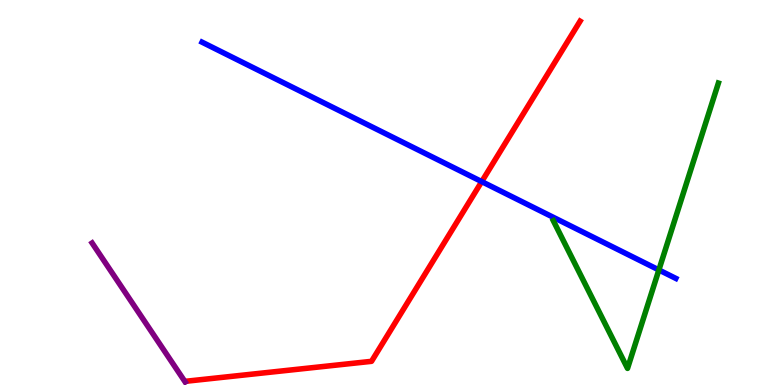[{'lines': ['blue', 'red'], 'intersections': [{'x': 6.22, 'y': 5.28}]}, {'lines': ['green', 'red'], 'intersections': []}, {'lines': ['purple', 'red'], 'intersections': []}, {'lines': ['blue', 'green'], 'intersections': [{'x': 8.5, 'y': 2.99}]}, {'lines': ['blue', 'purple'], 'intersections': []}, {'lines': ['green', 'purple'], 'intersections': []}]